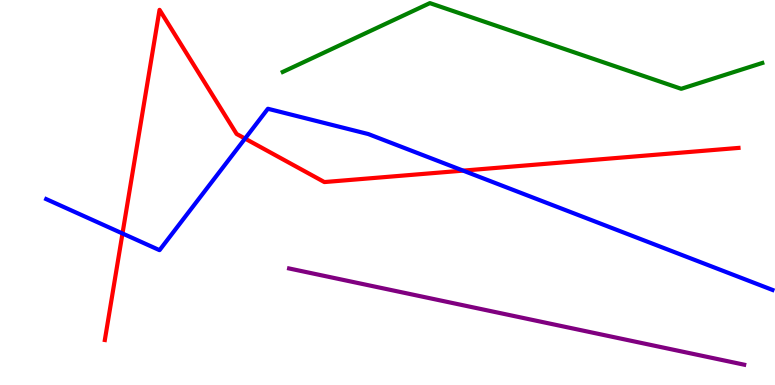[{'lines': ['blue', 'red'], 'intersections': [{'x': 1.58, 'y': 3.94}, {'x': 3.16, 'y': 6.4}, {'x': 5.98, 'y': 5.57}]}, {'lines': ['green', 'red'], 'intersections': []}, {'lines': ['purple', 'red'], 'intersections': []}, {'lines': ['blue', 'green'], 'intersections': []}, {'lines': ['blue', 'purple'], 'intersections': []}, {'lines': ['green', 'purple'], 'intersections': []}]